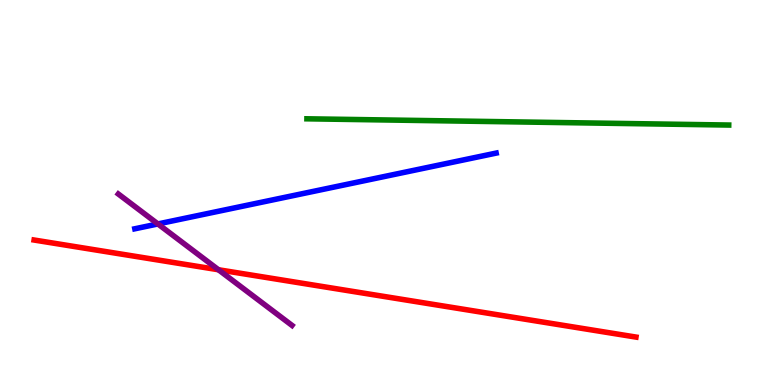[{'lines': ['blue', 'red'], 'intersections': []}, {'lines': ['green', 'red'], 'intersections': []}, {'lines': ['purple', 'red'], 'intersections': [{'x': 2.82, 'y': 2.99}]}, {'lines': ['blue', 'green'], 'intersections': []}, {'lines': ['blue', 'purple'], 'intersections': [{'x': 2.04, 'y': 4.18}]}, {'lines': ['green', 'purple'], 'intersections': []}]